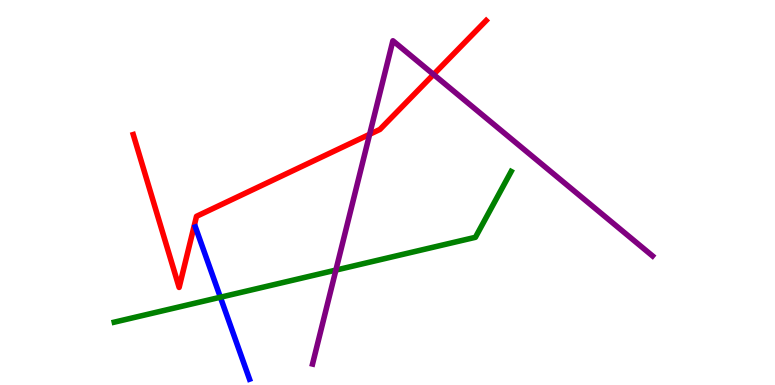[{'lines': ['blue', 'red'], 'intersections': []}, {'lines': ['green', 'red'], 'intersections': []}, {'lines': ['purple', 'red'], 'intersections': [{'x': 4.77, 'y': 6.51}, {'x': 5.59, 'y': 8.07}]}, {'lines': ['blue', 'green'], 'intersections': [{'x': 2.84, 'y': 2.28}]}, {'lines': ['blue', 'purple'], 'intersections': []}, {'lines': ['green', 'purple'], 'intersections': [{'x': 4.33, 'y': 2.98}]}]